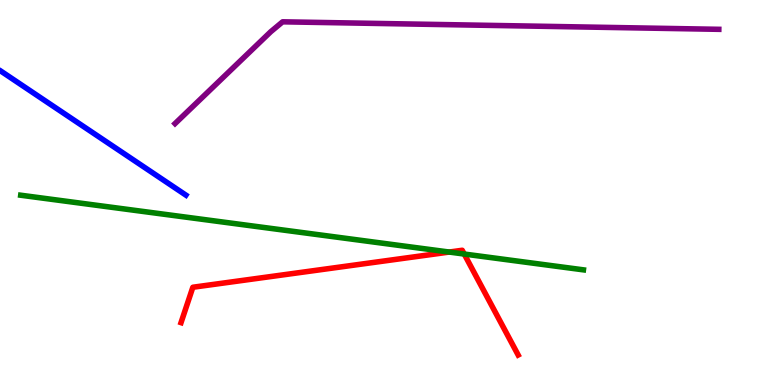[{'lines': ['blue', 'red'], 'intersections': []}, {'lines': ['green', 'red'], 'intersections': [{'x': 5.8, 'y': 3.45}, {'x': 5.99, 'y': 3.4}]}, {'lines': ['purple', 'red'], 'intersections': []}, {'lines': ['blue', 'green'], 'intersections': []}, {'lines': ['blue', 'purple'], 'intersections': []}, {'lines': ['green', 'purple'], 'intersections': []}]